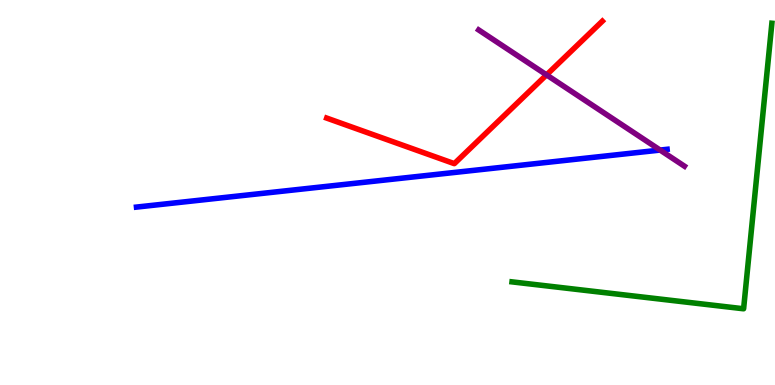[{'lines': ['blue', 'red'], 'intersections': []}, {'lines': ['green', 'red'], 'intersections': []}, {'lines': ['purple', 'red'], 'intersections': [{'x': 7.05, 'y': 8.06}]}, {'lines': ['blue', 'green'], 'intersections': []}, {'lines': ['blue', 'purple'], 'intersections': [{'x': 8.52, 'y': 6.1}]}, {'lines': ['green', 'purple'], 'intersections': []}]